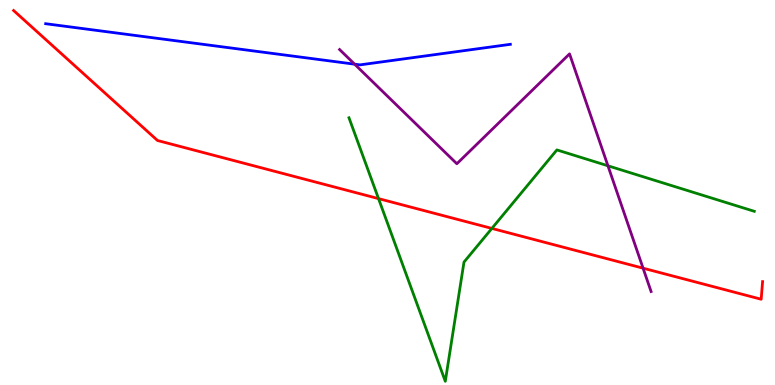[{'lines': ['blue', 'red'], 'intersections': []}, {'lines': ['green', 'red'], 'intersections': [{'x': 4.88, 'y': 4.84}, {'x': 6.35, 'y': 4.07}]}, {'lines': ['purple', 'red'], 'intersections': [{'x': 8.3, 'y': 3.03}]}, {'lines': ['blue', 'green'], 'intersections': []}, {'lines': ['blue', 'purple'], 'intersections': [{'x': 4.58, 'y': 8.33}]}, {'lines': ['green', 'purple'], 'intersections': [{'x': 7.84, 'y': 5.69}]}]